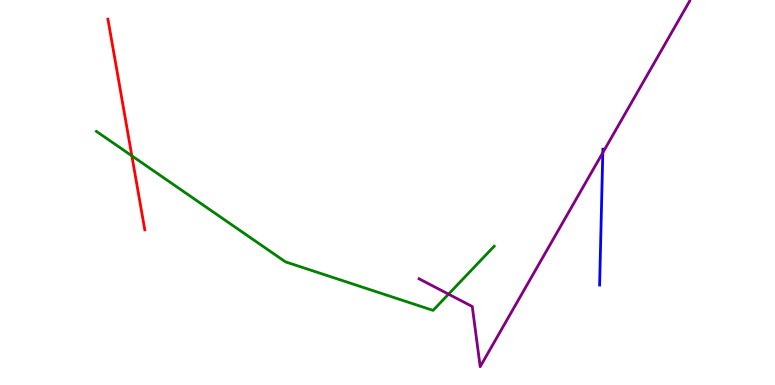[{'lines': ['blue', 'red'], 'intersections': []}, {'lines': ['green', 'red'], 'intersections': [{'x': 1.7, 'y': 5.95}]}, {'lines': ['purple', 'red'], 'intersections': []}, {'lines': ['blue', 'green'], 'intersections': []}, {'lines': ['blue', 'purple'], 'intersections': [{'x': 7.78, 'y': 6.04}]}, {'lines': ['green', 'purple'], 'intersections': [{'x': 5.79, 'y': 2.36}]}]